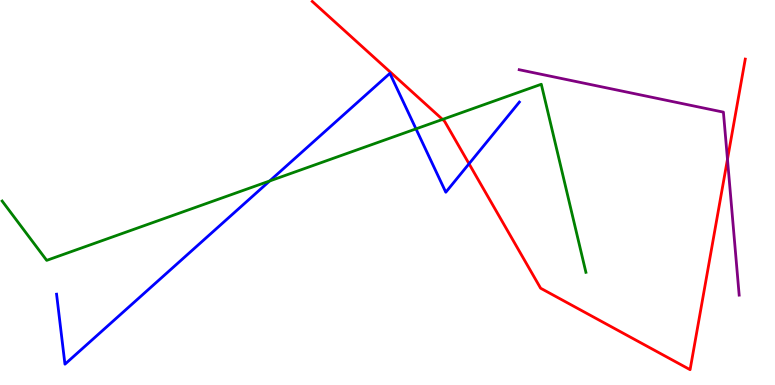[{'lines': ['blue', 'red'], 'intersections': [{'x': 6.05, 'y': 5.75}]}, {'lines': ['green', 'red'], 'intersections': [{'x': 5.71, 'y': 6.9}]}, {'lines': ['purple', 'red'], 'intersections': [{'x': 9.39, 'y': 5.86}]}, {'lines': ['blue', 'green'], 'intersections': [{'x': 3.48, 'y': 5.3}, {'x': 5.37, 'y': 6.65}]}, {'lines': ['blue', 'purple'], 'intersections': []}, {'lines': ['green', 'purple'], 'intersections': []}]